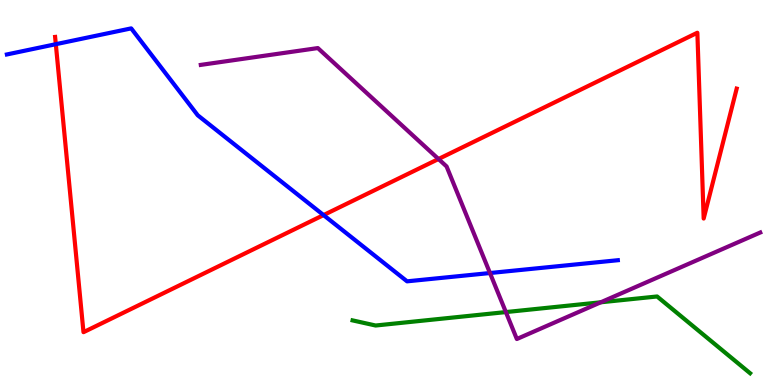[{'lines': ['blue', 'red'], 'intersections': [{'x': 0.72, 'y': 8.85}, {'x': 4.17, 'y': 4.41}]}, {'lines': ['green', 'red'], 'intersections': []}, {'lines': ['purple', 'red'], 'intersections': [{'x': 5.66, 'y': 5.87}]}, {'lines': ['blue', 'green'], 'intersections': []}, {'lines': ['blue', 'purple'], 'intersections': [{'x': 6.32, 'y': 2.91}]}, {'lines': ['green', 'purple'], 'intersections': [{'x': 6.53, 'y': 1.89}, {'x': 7.75, 'y': 2.15}]}]